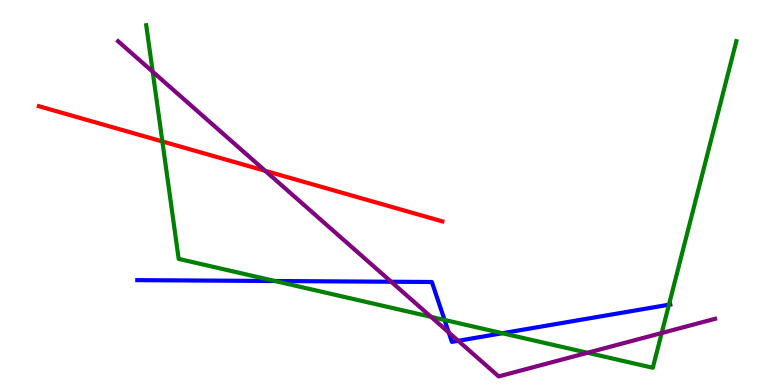[{'lines': ['blue', 'red'], 'intersections': []}, {'lines': ['green', 'red'], 'intersections': [{'x': 2.1, 'y': 6.33}]}, {'lines': ['purple', 'red'], 'intersections': [{'x': 3.42, 'y': 5.56}]}, {'lines': ['blue', 'green'], 'intersections': [{'x': 3.55, 'y': 2.7}, {'x': 5.74, 'y': 1.69}, {'x': 6.48, 'y': 1.34}, {'x': 8.63, 'y': 2.09}]}, {'lines': ['blue', 'purple'], 'intersections': [{'x': 5.05, 'y': 2.68}, {'x': 5.79, 'y': 1.37}, {'x': 5.91, 'y': 1.15}]}, {'lines': ['green', 'purple'], 'intersections': [{'x': 1.97, 'y': 8.14}, {'x': 5.56, 'y': 1.77}, {'x': 7.58, 'y': 0.837}, {'x': 8.54, 'y': 1.35}]}]